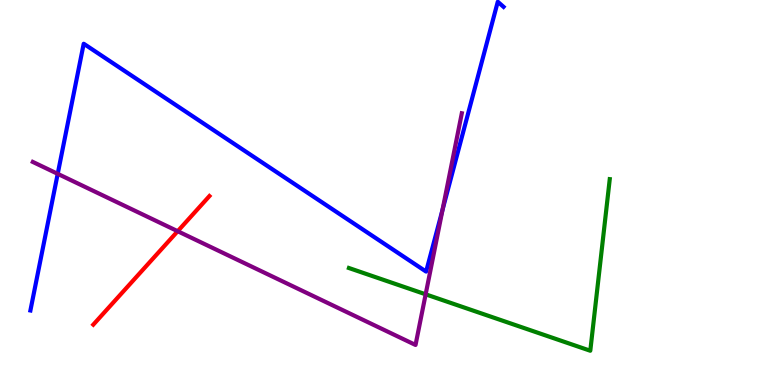[{'lines': ['blue', 'red'], 'intersections': []}, {'lines': ['green', 'red'], 'intersections': []}, {'lines': ['purple', 'red'], 'intersections': [{'x': 2.29, 'y': 3.99}]}, {'lines': ['blue', 'green'], 'intersections': []}, {'lines': ['blue', 'purple'], 'intersections': [{'x': 0.745, 'y': 5.48}, {'x': 5.71, 'y': 4.55}]}, {'lines': ['green', 'purple'], 'intersections': [{'x': 5.49, 'y': 2.36}]}]